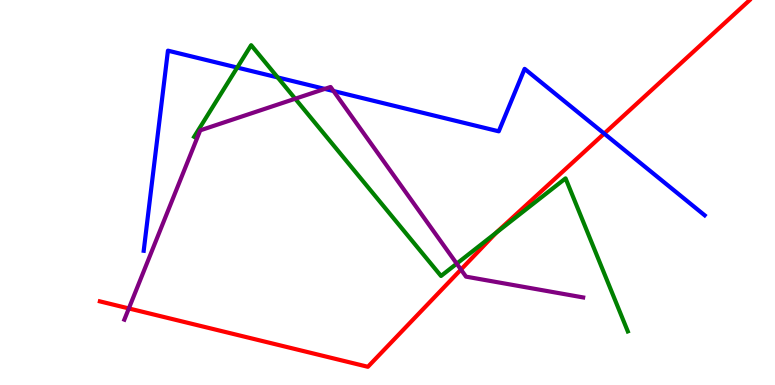[{'lines': ['blue', 'red'], 'intersections': [{'x': 7.8, 'y': 6.53}]}, {'lines': ['green', 'red'], 'intersections': [{'x': 6.4, 'y': 3.96}]}, {'lines': ['purple', 'red'], 'intersections': [{'x': 1.66, 'y': 1.99}, {'x': 5.95, 'y': 3.0}]}, {'lines': ['blue', 'green'], 'intersections': [{'x': 3.06, 'y': 8.25}, {'x': 3.58, 'y': 7.99}]}, {'lines': ['blue', 'purple'], 'intersections': [{'x': 4.19, 'y': 7.69}, {'x': 4.3, 'y': 7.64}]}, {'lines': ['green', 'purple'], 'intersections': [{'x': 3.81, 'y': 7.44}, {'x': 5.89, 'y': 3.15}]}]